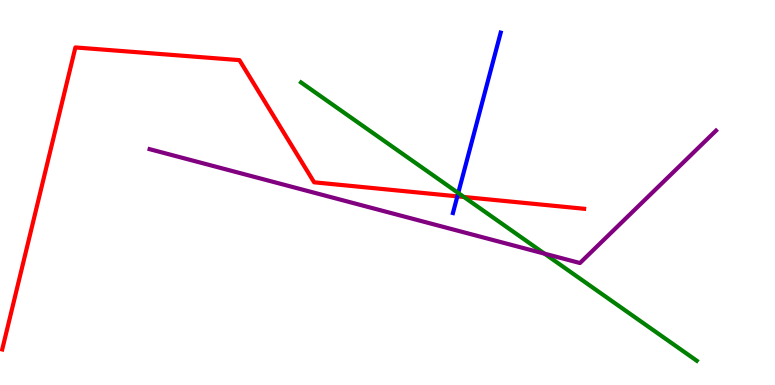[{'lines': ['blue', 'red'], 'intersections': [{'x': 5.9, 'y': 4.9}]}, {'lines': ['green', 'red'], 'intersections': [{'x': 5.99, 'y': 4.88}]}, {'lines': ['purple', 'red'], 'intersections': []}, {'lines': ['blue', 'green'], 'intersections': [{'x': 5.91, 'y': 4.99}]}, {'lines': ['blue', 'purple'], 'intersections': []}, {'lines': ['green', 'purple'], 'intersections': [{'x': 7.03, 'y': 3.41}]}]